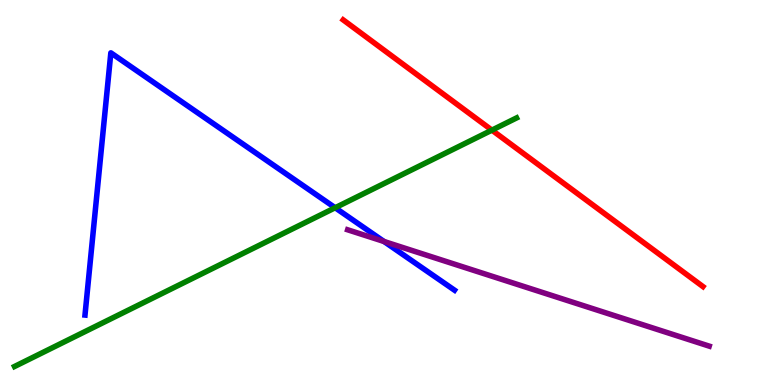[{'lines': ['blue', 'red'], 'intersections': []}, {'lines': ['green', 'red'], 'intersections': [{'x': 6.35, 'y': 6.62}]}, {'lines': ['purple', 'red'], 'intersections': []}, {'lines': ['blue', 'green'], 'intersections': [{'x': 4.32, 'y': 4.6}]}, {'lines': ['blue', 'purple'], 'intersections': [{'x': 4.96, 'y': 3.73}]}, {'lines': ['green', 'purple'], 'intersections': []}]